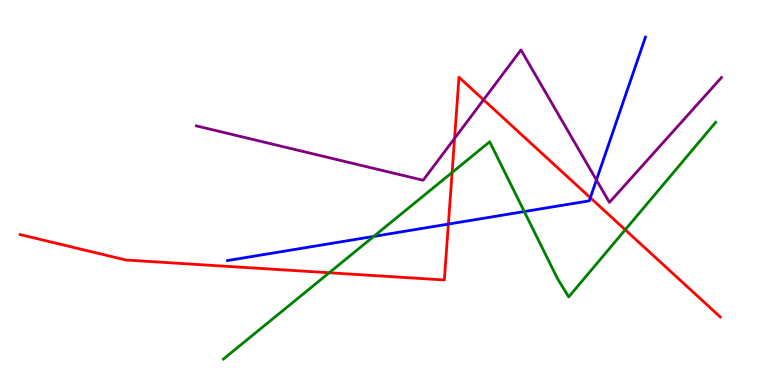[{'lines': ['blue', 'red'], 'intersections': [{'x': 5.79, 'y': 4.18}, {'x': 7.62, 'y': 4.86}]}, {'lines': ['green', 'red'], 'intersections': [{'x': 4.25, 'y': 2.92}, {'x': 5.83, 'y': 5.52}, {'x': 8.07, 'y': 4.03}]}, {'lines': ['purple', 'red'], 'intersections': [{'x': 5.87, 'y': 6.41}, {'x': 6.24, 'y': 7.41}]}, {'lines': ['blue', 'green'], 'intersections': [{'x': 4.82, 'y': 3.86}, {'x': 6.76, 'y': 4.5}]}, {'lines': ['blue', 'purple'], 'intersections': [{'x': 7.7, 'y': 5.32}]}, {'lines': ['green', 'purple'], 'intersections': []}]